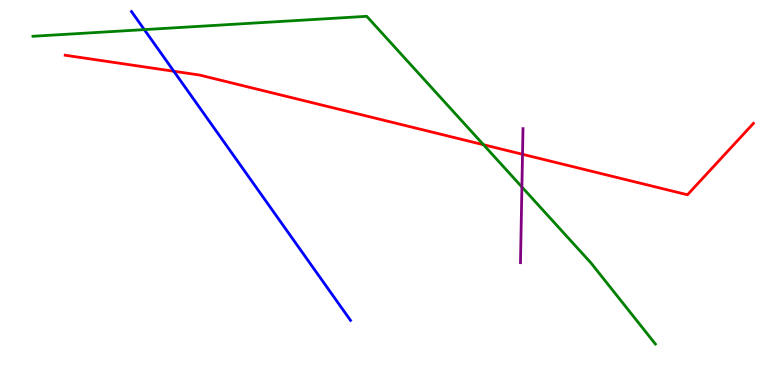[{'lines': ['blue', 'red'], 'intersections': [{'x': 2.24, 'y': 8.15}]}, {'lines': ['green', 'red'], 'intersections': [{'x': 6.24, 'y': 6.24}]}, {'lines': ['purple', 'red'], 'intersections': [{'x': 6.74, 'y': 5.99}]}, {'lines': ['blue', 'green'], 'intersections': [{'x': 1.86, 'y': 9.23}]}, {'lines': ['blue', 'purple'], 'intersections': []}, {'lines': ['green', 'purple'], 'intersections': [{'x': 6.73, 'y': 5.14}]}]